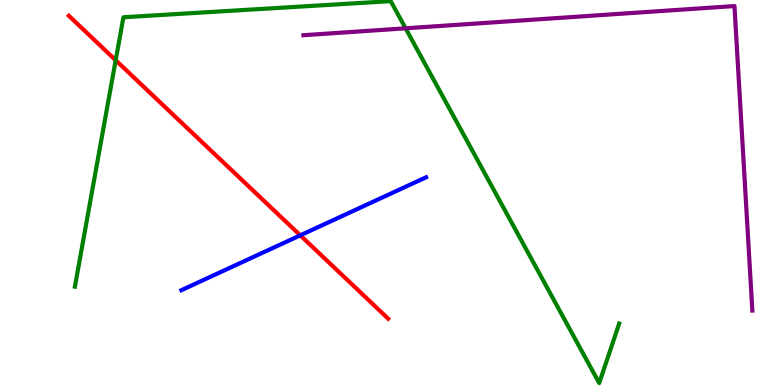[{'lines': ['blue', 'red'], 'intersections': [{'x': 3.87, 'y': 3.89}]}, {'lines': ['green', 'red'], 'intersections': [{'x': 1.49, 'y': 8.44}]}, {'lines': ['purple', 'red'], 'intersections': []}, {'lines': ['blue', 'green'], 'intersections': []}, {'lines': ['blue', 'purple'], 'intersections': []}, {'lines': ['green', 'purple'], 'intersections': [{'x': 5.23, 'y': 9.26}]}]